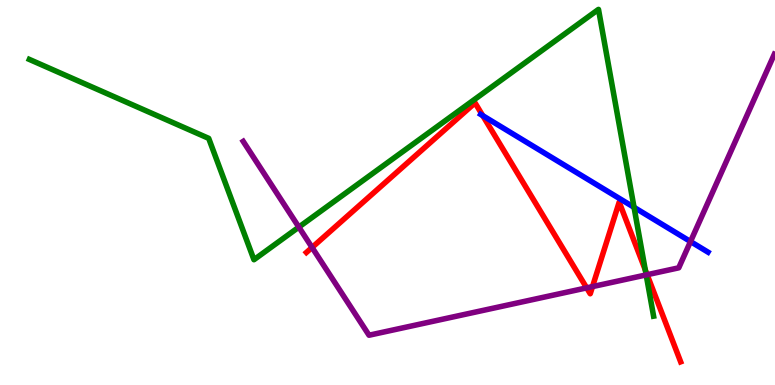[{'lines': ['blue', 'red'], 'intersections': [{'x': 6.23, 'y': 7.0}]}, {'lines': ['green', 'red'], 'intersections': [{'x': 8.33, 'y': 2.99}]}, {'lines': ['purple', 'red'], 'intersections': [{'x': 4.03, 'y': 3.57}, {'x': 7.57, 'y': 2.52}, {'x': 7.65, 'y': 2.56}, {'x': 8.35, 'y': 2.86}]}, {'lines': ['blue', 'green'], 'intersections': [{'x': 8.18, 'y': 4.61}]}, {'lines': ['blue', 'purple'], 'intersections': [{'x': 8.91, 'y': 3.73}]}, {'lines': ['green', 'purple'], 'intersections': [{'x': 3.86, 'y': 4.1}, {'x': 8.34, 'y': 2.86}]}]